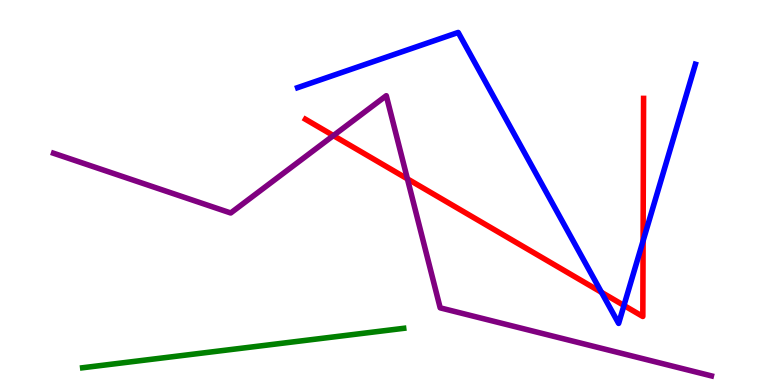[{'lines': ['blue', 'red'], 'intersections': [{'x': 7.76, 'y': 2.41}, {'x': 8.05, 'y': 2.07}, {'x': 8.3, 'y': 3.74}]}, {'lines': ['green', 'red'], 'intersections': []}, {'lines': ['purple', 'red'], 'intersections': [{'x': 4.3, 'y': 6.48}, {'x': 5.26, 'y': 5.35}]}, {'lines': ['blue', 'green'], 'intersections': []}, {'lines': ['blue', 'purple'], 'intersections': []}, {'lines': ['green', 'purple'], 'intersections': []}]